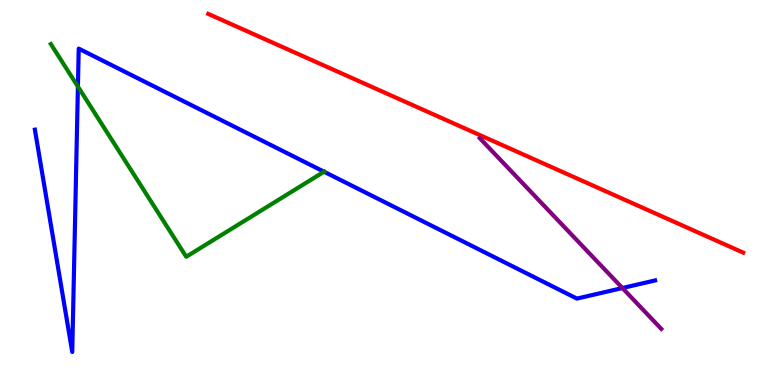[{'lines': ['blue', 'red'], 'intersections': []}, {'lines': ['green', 'red'], 'intersections': []}, {'lines': ['purple', 'red'], 'intersections': []}, {'lines': ['blue', 'green'], 'intersections': [{'x': 1.01, 'y': 7.75}, {'x': 4.18, 'y': 5.54}]}, {'lines': ['blue', 'purple'], 'intersections': [{'x': 8.03, 'y': 2.52}]}, {'lines': ['green', 'purple'], 'intersections': []}]